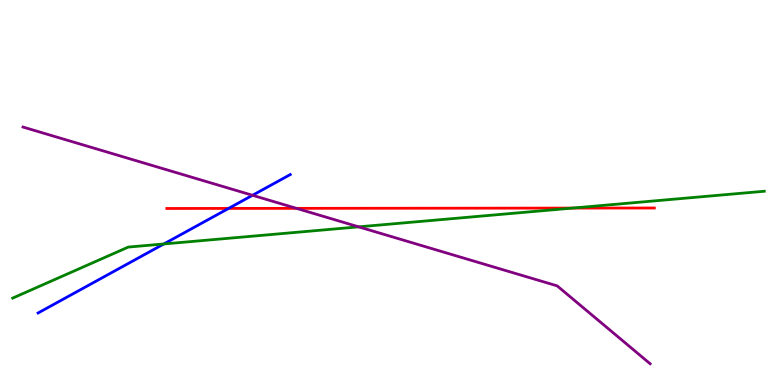[{'lines': ['blue', 'red'], 'intersections': [{'x': 2.95, 'y': 4.59}]}, {'lines': ['green', 'red'], 'intersections': [{'x': 7.39, 'y': 4.6}]}, {'lines': ['purple', 'red'], 'intersections': [{'x': 3.83, 'y': 4.59}]}, {'lines': ['blue', 'green'], 'intersections': [{'x': 2.11, 'y': 3.66}]}, {'lines': ['blue', 'purple'], 'intersections': [{'x': 3.26, 'y': 4.93}]}, {'lines': ['green', 'purple'], 'intersections': [{'x': 4.63, 'y': 4.11}]}]